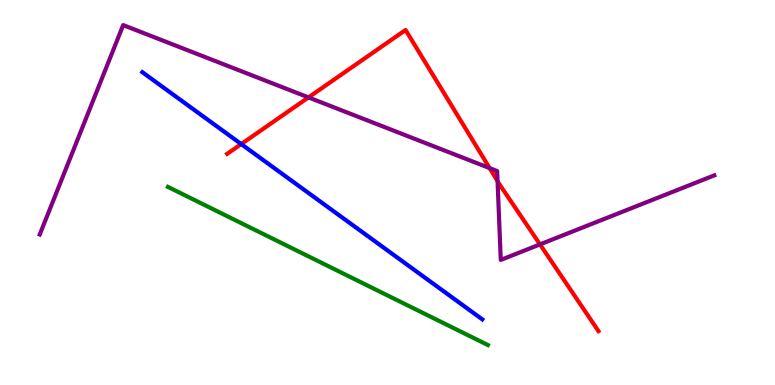[{'lines': ['blue', 'red'], 'intersections': [{'x': 3.11, 'y': 6.26}]}, {'lines': ['green', 'red'], 'intersections': []}, {'lines': ['purple', 'red'], 'intersections': [{'x': 3.98, 'y': 7.47}, {'x': 6.32, 'y': 5.63}, {'x': 6.42, 'y': 5.3}, {'x': 6.97, 'y': 3.65}]}, {'lines': ['blue', 'green'], 'intersections': []}, {'lines': ['blue', 'purple'], 'intersections': []}, {'lines': ['green', 'purple'], 'intersections': []}]